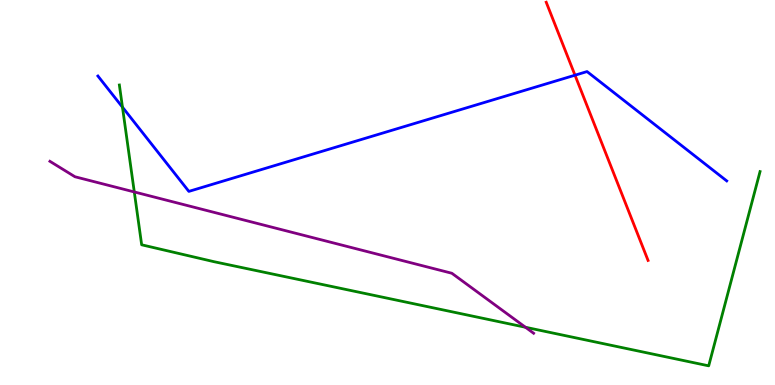[{'lines': ['blue', 'red'], 'intersections': [{'x': 7.42, 'y': 8.05}]}, {'lines': ['green', 'red'], 'intersections': []}, {'lines': ['purple', 'red'], 'intersections': []}, {'lines': ['blue', 'green'], 'intersections': [{'x': 1.58, 'y': 7.22}]}, {'lines': ['blue', 'purple'], 'intersections': []}, {'lines': ['green', 'purple'], 'intersections': [{'x': 1.73, 'y': 5.01}, {'x': 6.78, 'y': 1.5}]}]